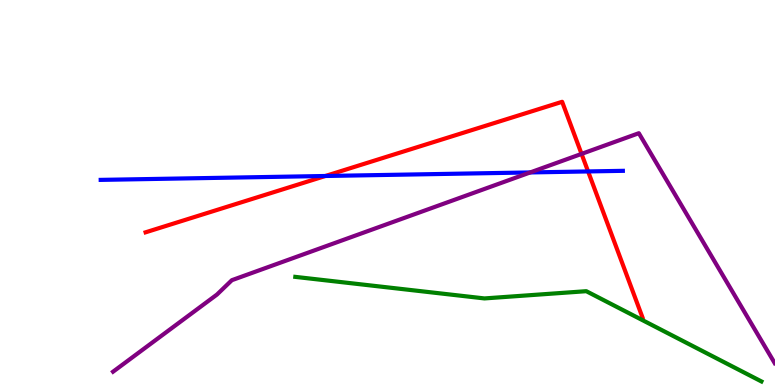[{'lines': ['blue', 'red'], 'intersections': [{'x': 4.2, 'y': 5.43}, {'x': 7.59, 'y': 5.55}]}, {'lines': ['green', 'red'], 'intersections': []}, {'lines': ['purple', 'red'], 'intersections': [{'x': 7.5, 'y': 6.0}]}, {'lines': ['blue', 'green'], 'intersections': []}, {'lines': ['blue', 'purple'], 'intersections': [{'x': 6.84, 'y': 5.52}]}, {'lines': ['green', 'purple'], 'intersections': []}]